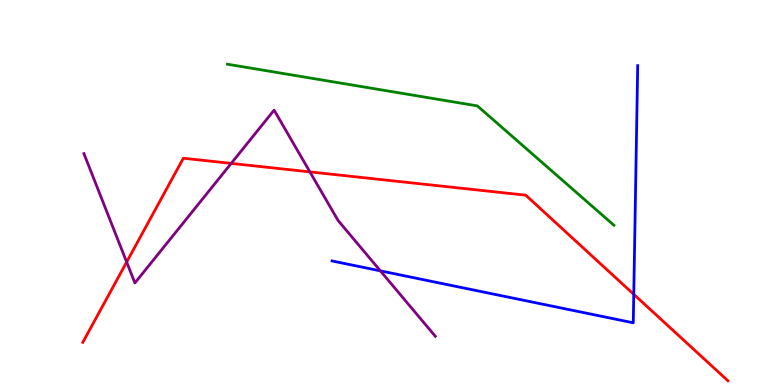[{'lines': ['blue', 'red'], 'intersections': [{'x': 8.18, 'y': 2.35}]}, {'lines': ['green', 'red'], 'intersections': []}, {'lines': ['purple', 'red'], 'intersections': [{'x': 1.63, 'y': 3.19}, {'x': 2.98, 'y': 5.76}, {'x': 4.0, 'y': 5.54}]}, {'lines': ['blue', 'green'], 'intersections': []}, {'lines': ['blue', 'purple'], 'intersections': [{'x': 4.91, 'y': 2.96}]}, {'lines': ['green', 'purple'], 'intersections': []}]